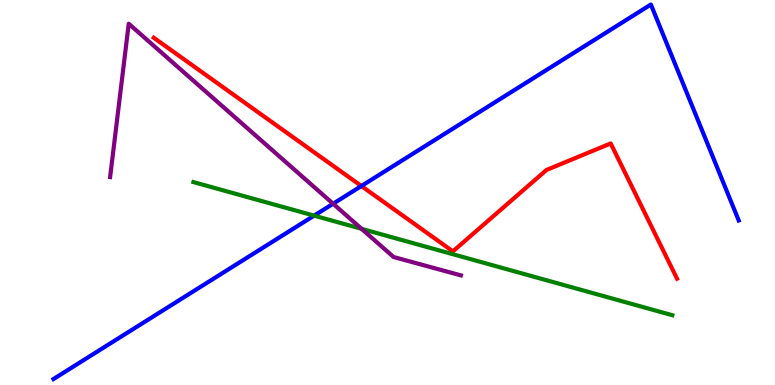[{'lines': ['blue', 'red'], 'intersections': [{'x': 4.66, 'y': 5.17}]}, {'lines': ['green', 'red'], 'intersections': []}, {'lines': ['purple', 'red'], 'intersections': []}, {'lines': ['blue', 'green'], 'intersections': [{'x': 4.05, 'y': 4.4}]}, {'lines': ['blue', 'purple'], 'intersections': [{'x': 4.3, 'y': 4.71}]}, {'lines': ['green', 'purple'], 'intersections': [{'x': 4.67, 'y': 4.06}]}]